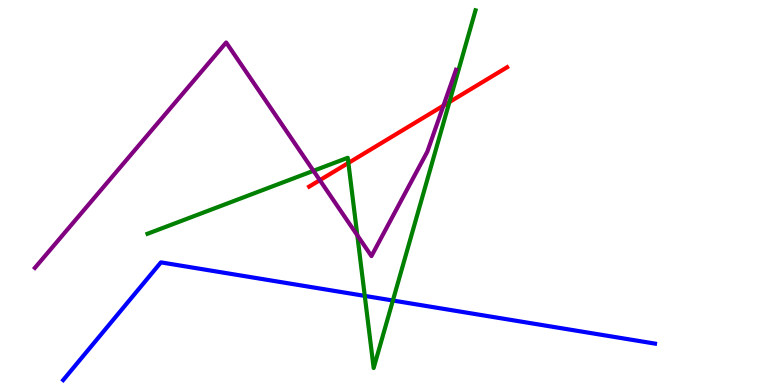[{'lines': ['blue', 'red'], 'intersections': []}, {'lines': ['green', 'red'], 'intersections': [{'x': 4.5, 'y': 5.77}, {'x': 5.8, 'y': 7.35}]}, {'lines': ['purple', 'red'], 'intersections': [{'x': 4.13, 'y': 5.32}, {'x': 5.72, 'y': 7.26}]}, {'lines': ['blue', 'green'], 'intersections': [{'x': 4.71, 'y': 2.31}, {'x': 5.07, 'y': 2.19}]}, {'lines': ['blue', 'purple'], 'intersections': []}, {'lines': ['green', 'purple'], 'intersections': [{'x': 4.04, 'y': 5.56}, {'x': 4.61, 'y': 3.89}]}]